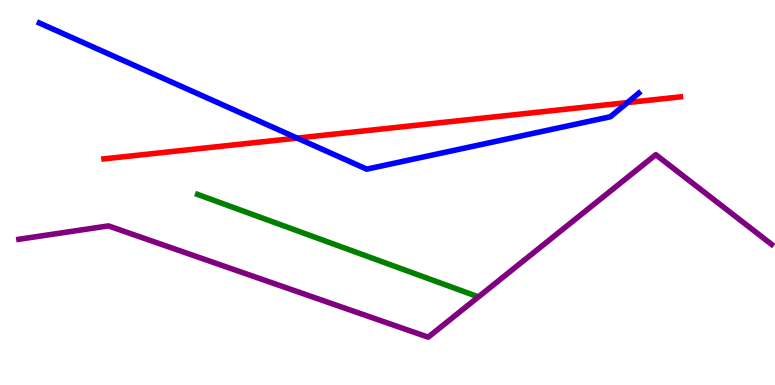[{'lines': ['blue', 'red'], 'intersections': [{'x': 3.83, 'y': 6.41}, {'x': 8.1, 'y': 7.34}]}, {'lines': ['green', 'red'], 'intersections': []}, {'lines': ['purple', 'red'], 'intersections': []}, {'lines': ['blue', 'green'], 'intersections': []}, {'lines': ['blue', 'purple'], 'intersections': []}, {'lines': ['green', 'purple'], 'intersections': []}]